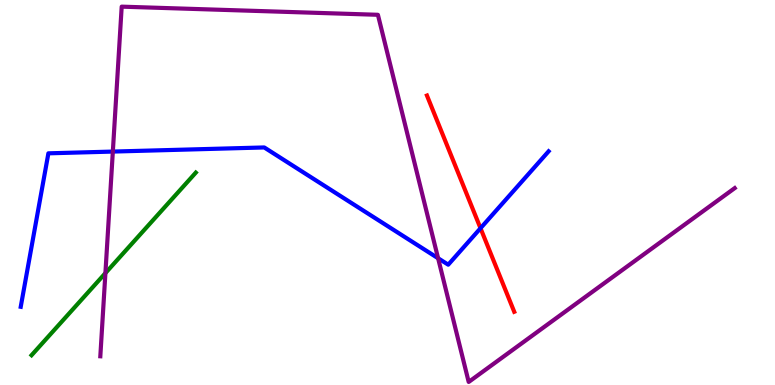[{'lines': ['blue', 'red'], 'intersections': [{'x': 6.2, 'y': 4.07}]}, {'lines': ['green', 'red'], 'intersections': []}, {'lines': ['purple', 'red'], 'intersections': []}, {'lines': ['blue', 'green'], 'intersections': []}, {'lines': ['blue', 'purple'], 'intersections': [{'x': 1.46, 'y': 6.06}, {'x': 5.65, 'y': 3.29}]}, {'lines': ['green', 'purple'], 'intersections': [{'x': 1.36, 'y': 2.91}]}]